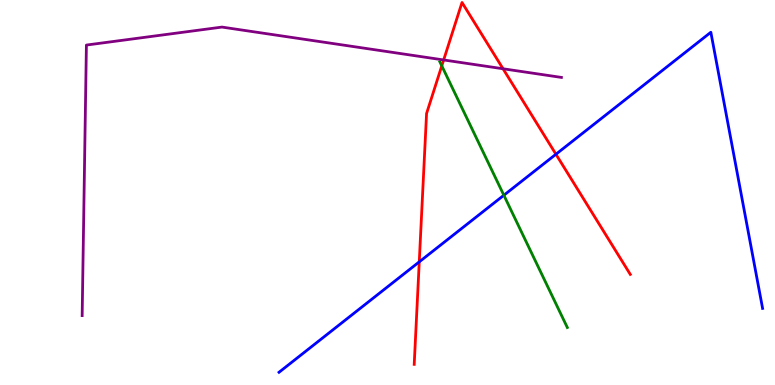[{'lines': ['blue', 'red'], 'intersections': [{'x': 5.41, 'y': 3.2}, {'x': 7.17, 'y': 5.99}]}, {'lines': ['green', 'red'], 'intersections': [{'x': 5.7, 'y': 8.29}]}, {'lines': ['purple', 'red'], 'intersections': [{'x': 5.72, 'y': 8.44}, {'x': 6.49, 'y': 8.21}]}, {'lines': ['blue', 'green'], 'intersections': [{'x': 6.5, 'y': 4.93}]}, {'lines': ['blue', 'purple'], 'intersections': []}, {'lines': ['green', 'purple'], 'intersections': []}]